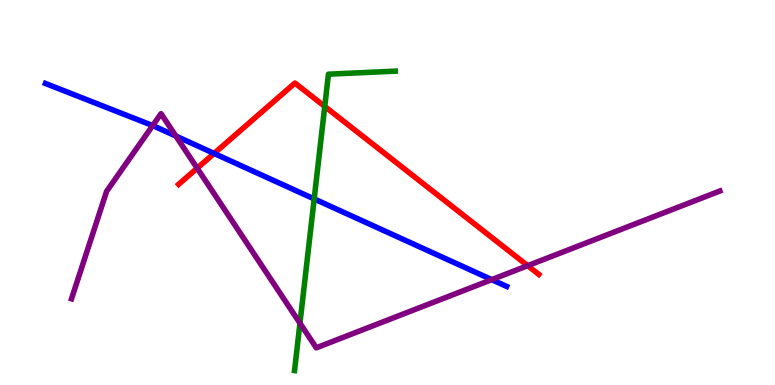[{'lines': ['blue', 'red'], 'intersections': [{'x': 2.76, 'y': 6.01}]}, {'lines': ['green', 'red'], 'intersections': [{'x': 4.19, 'y': 7.24}]}, {'lines': ['purple', 'red'], 'intersections': [{'x': 2.54, 'y': 5.63}, {'x': 6.81, 'y': 3.1}]}, {'lines': ['blue', 'green'], 'intersections': [{'x': 4.05, 'y': 4.83}]}, {'lines': ['blue', 'purple'], 'intersections': [{'x': 1.97, 'y': 6.74}, {'x': 2.27, 'y': 6.47}, {'x': 6.35, 'y': 2.74}]}, {'lines': ['green', 'purple'], 'intersections': [{'x': 3.87, 'y': 1.6}]}]